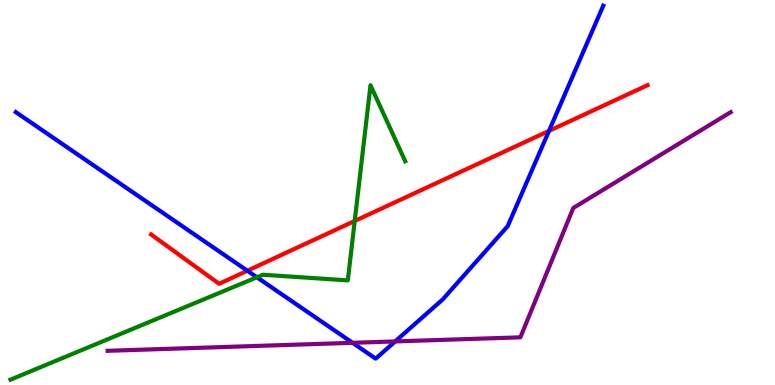[{'lines': ['blue', 'red'], 'intersections': [{'x': 3.19, 'y': 2.97}, {'x': 7.08, 'y': 6.6}]}, {'lines': ['green', 'red'], 'intersections': [{'x': 4.58, 'y': 4.26}]}, {'lines': ['purple', 'red'], 'intersections': []}, {'lines': ['blue', 'green'], 'intersections': [{'x': 3.32, 'y': 2.8}]}, {'lines': ['blue', 'purple'], 'intersections': [{'x': 4.55, 'y': 1.1}, {'x': 5.1, 'y': 1.13}]}, {'lines': ['green', 'purple'], 'intersections': []}]